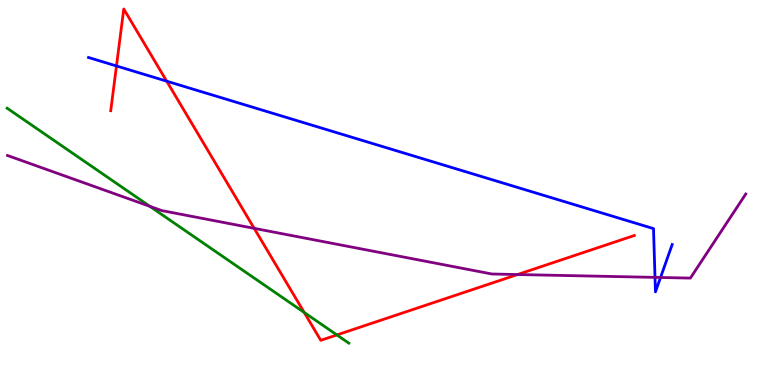[{'lines': ['blue', 'red'], 'intersections': [{'x': 1.5, 'y': 8.29}, {'x': 2.15, 'y': 7.89}]}, {'lines': ['green', 'red'], 'intersections': [{'x': 3.93, 'y': 1.88}, {'x': 4.35, 'y': 1.3}]}, {'lines': ['purple', 'red'], 'intersections': [{'x': 3.28, 'y': 4.07}, {'x': 6.68, 'y': 2.87}]}, {'lines': ['blue', 'green'], 'intersections': []}, {'lines': ['blue', 'purple'], 'intersections': [{'x': 8.45, 'y': 2.8}, {'x': 8.52, 'y': 2.79}]}, {'lines': ['green', 'purple'], 'intersections': [{'x': 1.93, 'y': 4.64}]}]